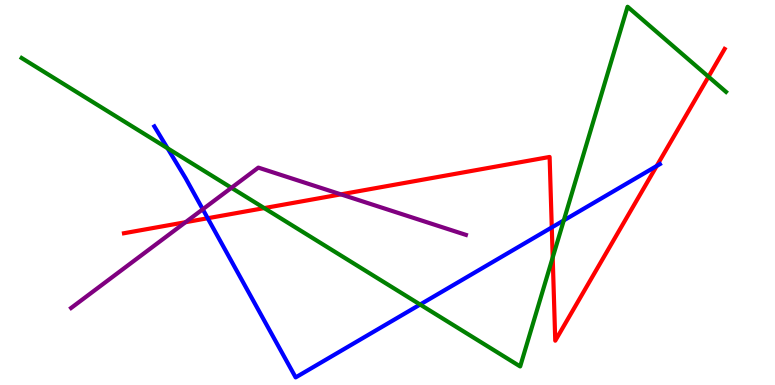[{'lines': ['blue', 'red'], 'intersections': [{'x': 2.68, 'y': 4.33}, {'x': 7.12, 'y': 4.09}, {'x': 8.47, 'y': 5.69}]}, {'lines': ['green', 'red'], 'intersections': [{'x': 3.41, 'y': 4.59}, {'x': 7.13, 'y': 3.31}, {'x': 9.14, 'y': 8.01}]}, {'lines': ['purple', 'red'], 'intersections': [{'x': 2.39, 'y': 4.23}, {'x': 4.4, 'y': 4.95}]}, {'lines': ['blue', 'green'], 'intersections': [{'x': 2.16, 'y': 6.15}, {'x': 5.42, 'y': 2.09}, {'x': 7.27, 'y': 4.28}]}, {'lines': ['blue', 'purple'], 'intersections': [{'x': 2.62, 'y': 4.56}]}, {'lines': ['green', 'purple'], 'intersections': [{'x': 2.99, 'y': 5.12}]}]